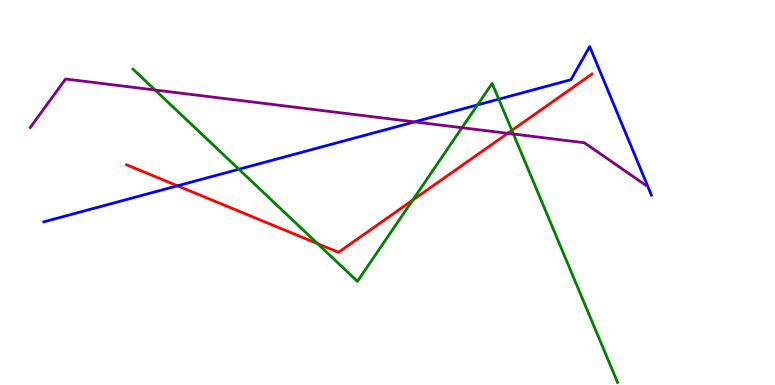[{'lines': ['blue', 'red'], 'intersections': [{'x': 2.29, 'y': 5.17}]}, {'lines': ['green', 'red'], 'intersections': [{'x': 4.1, 'y': 3.67}, {'x': 5.33, 'y': 4.8}, {'x': 6.6, 'y': 6.61}]}, {'lines': ['purple', 'red'], 'intersections': [{'x': 6.55, 'y': 6.54}]}, {'lines': ['blue', 'green'], 'intersections': [{'x': 3.08, 'y': 5.6}, {'x': 6.16, 'y': 7.28}, {'x': 6.44, 'y': 7.42}]}, {'lines': ['blue', 'purple'], 'intersections': [{'x': 5.35, 'y': 6.83}]}, {'lines': ['green', 'purple'], 'intersections': [{'x': 2.0, 'y': 7.66}, {'x': 5.96, 'y': 6.68}, {'x': 6.62, 'y': 6.52}]}]